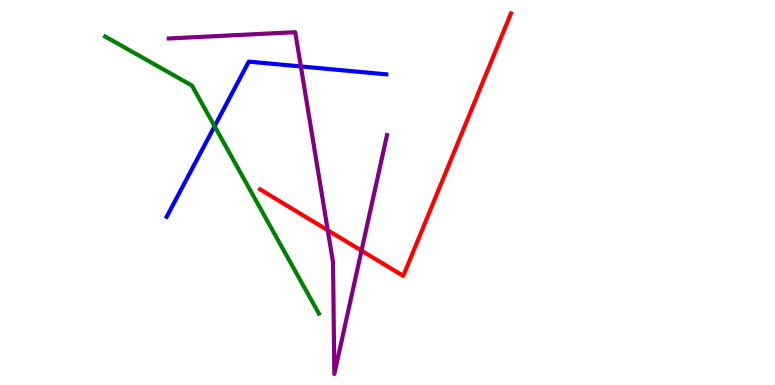[{'lines': ['blue', 'red'], 'intersections': []}, {'lines': ['green', 'red'], 'intersections': []}, {'lines': ['purple', 'red'], 'intersections': [{'x': 4.23, 'y': 4.02}, {'x': 4.66, 'y': 3.49}]}, {'lines': ['blue', 'green'], 'intersections': [{'x': 2.77, 'y': 6.72}]}, {'lines': ['blue', 'purple'], 'intersections': [{'x': 3.88, 'y': 8.27}]}, {'lines': ['green', 'purple'], 'intersections': []}]